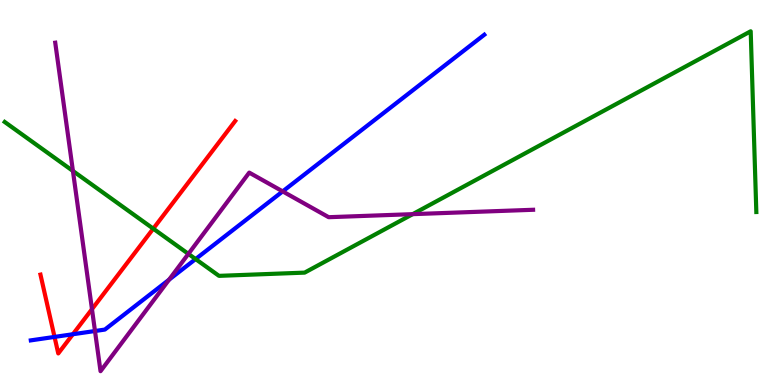[{'lines': ['blue', 'red'], 'intersections': [{'x': 0.704, 'y': 1.25}, {'x': 0.94, 'y': 1.32}]}, {'lines': ['green', 'red'], 'intersections': [{'x': 1.98, 'y': 4.06}]}, {'lines': ['purple', 'red'], 'intersections': [{'x': 1.19, 'y': 1.97}]}, {'lines': ['blue', 'green'], 'intersections': [{'x': 2.52, 'y': 3.27}]}, {'lines': ['blue', 'purple'], 'intersections': [{'x': 1.23, 'y': 1.4}, {'x': 2.18, 'y': 2.74}, {'x': 3.65, 'y': 5.03}]}, {'lines': ['green', 'purple'], 'intersections': [{'x': 0.941, 'y': 5.56}, {'x': 2.43, 'y': 3.41}, {'x': 5.33, 'y': 4.44}]}]